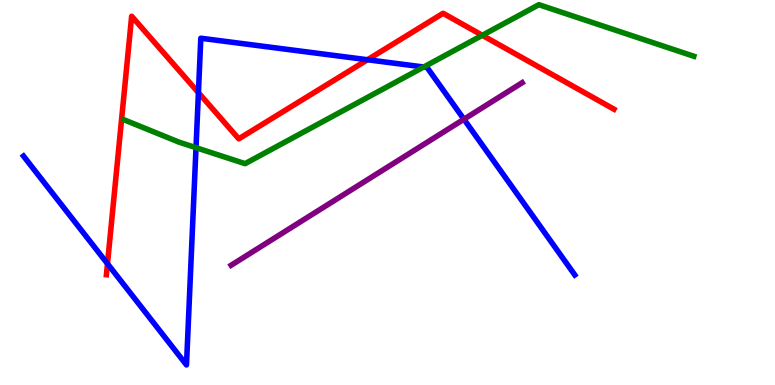[{'lines': ['blue', 'red'], 'intersections': [{'x': 1.39, 'y': 3.15}, {'x': 2.56, 'y': 7.59}, {'x': 4.74, 'y': 8.45}]}, {'lines': ['green', 'red'], 'intersections': [{'x': 6.22, 'y': 9.08}]}, {'lines': ['purple', 'red'], 'intersections': []}, {'lines': ['blue', 'green'], 'intersections': [{'x': 2.53, 'y': 6.16}, {'x': 5.47, 'y': 8.26}]}, {'lines': ['blue', 'purple'], 'intersections': [{'x': 5.99, 'y': 6.9}]}, {'lines': ['green', 'purple'], 'intersections': []}]